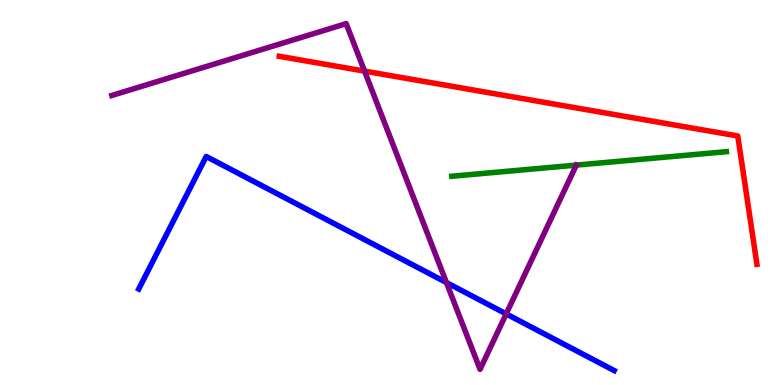[{'lines': ['blue', 'red'], 'intersections': []}, {'lines': ['green', 'red'], 'intersections': []}, {'lines': ['purple', 'red'], 'intersections': [{'x': 4.7, 'y': 8.15}]}, {'lines': ['blue', 'green'], 'intersections': []}, {'lines': ['blue', 'purple'], 'intersections': [{'x': 5.76, 'y': 2.66}, {'x': 6.53, 'y': 1.85}]}, {'lines': ['green', 'purple'], 'intersections': []}]